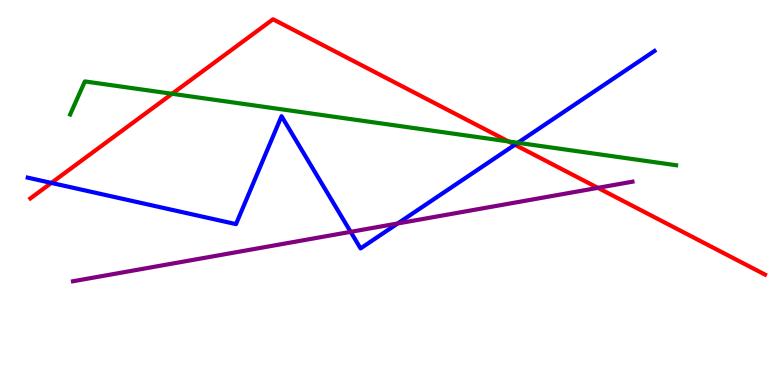[{'lines': ['blue', 'red'], 'intersections': [{'x': 0.663, 'y': 5.25}, {'x': 6.64, 'y': 6.24}]}, {'lines': ['green', 'red'], 'intersections': [{'x': 2.22, 'y': 7.56}, {'x': 6.56, 'y': 6.33}]}, {'lines': ['purple', 'red'], 'intersections': [{'x': 7.71, 'y': 5.12}]}, {'lines': ['blue', 'green'], 'intersections': [{'x': 6.68, 'y': 6.29}]}, {'lines': ['blue', 'purple'], 'intersections': [{'x': 4.52, 'y': 3.98}, {'x': 5.13, 'y': 4.2}]}, {'lines': ['green', 'purple'], 'intersections': []}]